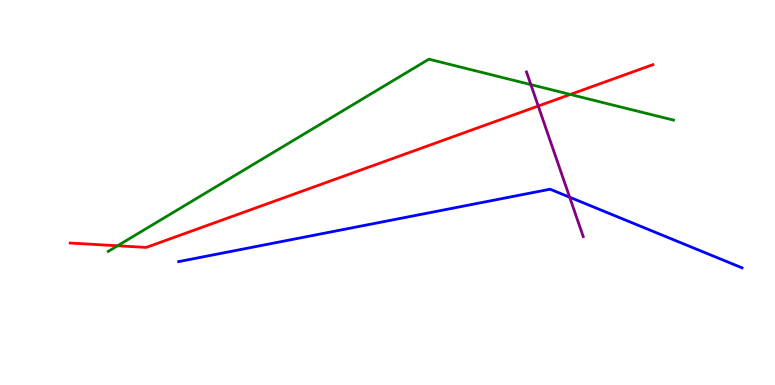[{'lines': ['blue', 'red'], 'intersections': []}, {'lines': ['green', 'red'], 'intersections': [{'x': 1.52, 'y': 3.62}, {'x': 7.36, 'y': 7.55}]}, {'lines': ['purple', 'red'], 'intersections': [{'x': 6.94, 'y': 7.25}]}, {'lines': ['blue', 'green'], 'intersections': []}, {'lines': ['blue', 'purple'], 'intersections': [{'x': 7.35, 'y': 4.88}]}, {'lines': ['green', 'purple'], 'intersections': [{'x': 6.85, 'y': 7.8}]}]